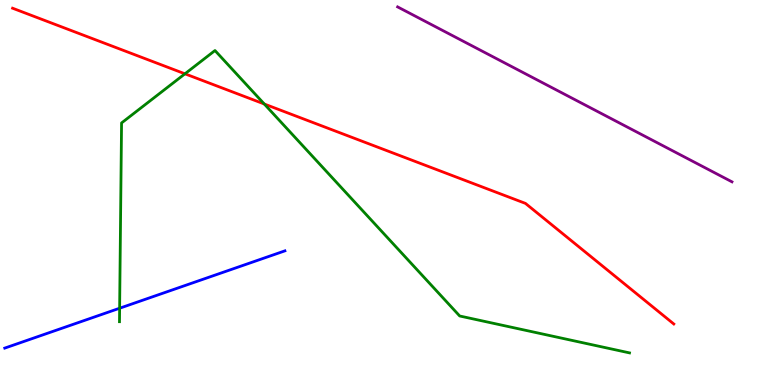[{'lines': ['blue', 'red'], 'intersections': []}, {'lines': ['green', 'red'], 'intersections': [{'x': 2.39, 'y': 8.08}, {'x': 3.41, 'y': 7.3}]}, {'lines': ['purple', 'red'], 'intersections': []}, {'lines': ['blue', 'green'], 'intersections': [{'x': 1.54, 'y': 1.99}]}, {'lines': ['blue', 'purple'], 'intersections': []}, {'lines': ['green', 'purple'], 'intersections': []}]